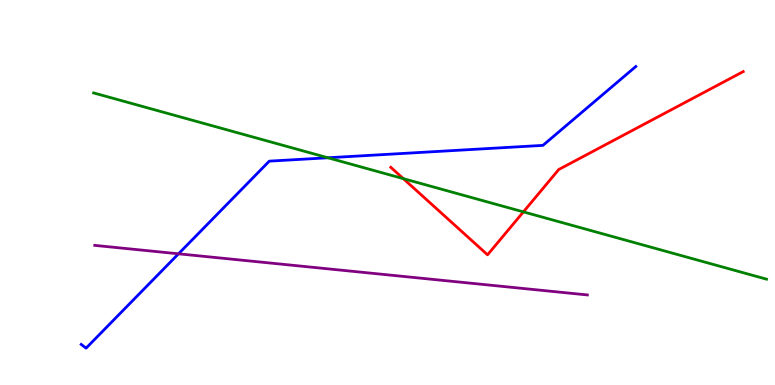[{'lines': ['blue', 'red'], 'intersections': []}, {'lines': ['green', 'red'], 'intersections': [{'x': 5.2, 'y': 5.36}, {'x': 6.75, 'y': 4.5}]}, {'lines': ['purple', 'red'], 'intersections': []}, {'lines': ['blue', 'green'], 'intersections': [{'x': 4.23, 'y': 5.9}]}, {'lines': ['blue', 'purple'], 'intersections': [{'x': 2.3, 'y': 3.41}]}, {'lines': ['green', 'purple'], 'intersections': []}]